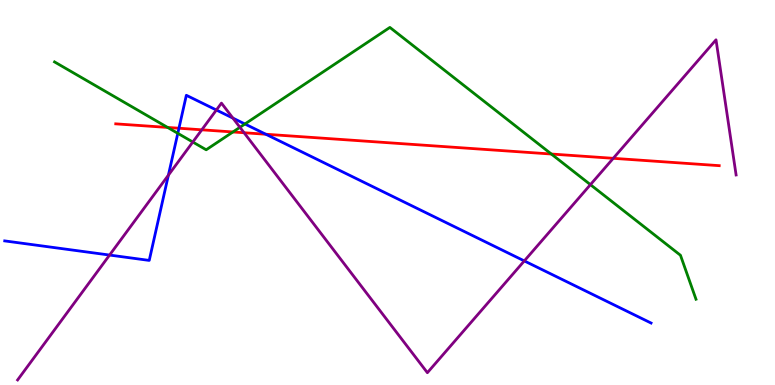[{'lines': ['blue', 'red'], 'intersections': [{'x': 2.31, 'y': 6.67}, {'x': 3.43, 'y': 6.51}]}, {'lines': ['green', 'red'], 'intersections': [{'x': 2.16, 'y': 6.69}, {'x': 3.01, 'y': 6.57}, {'x': 7.11, 'y': 6.0}]}, {'lines': ['purple', 'red'], 'intersections': [{'x': 2.6, 'y': 6.63}, {'x': 3.15, 'y': 6.55}, {'x': 7.91, 'y': 5.89}]}, {'lines': ['blue', 'green'], 'intersections': [{'x': 2.29, 'y': 6.54}, {'x': 3.16, 'y': 6.78}]}, {'lines': ['blue', 'purple'], 'intersections': [{'x': 1.41, 'y': 3.38}, {'x': 2.17, 'y': 5.45}, {'x': 2.79, 'y': 7.14}, {'x': 3.01, 'y': 6.93}, {'x': 6.77, 'y': 3.22}]}, {'lines': ['green', 'purple'], 'intersections': [{'x': 2.49, 'y': 6.31}, {'x': 3.1, 'y': 6.69}, {'x': 7.62, 'y': 5.2}]}]